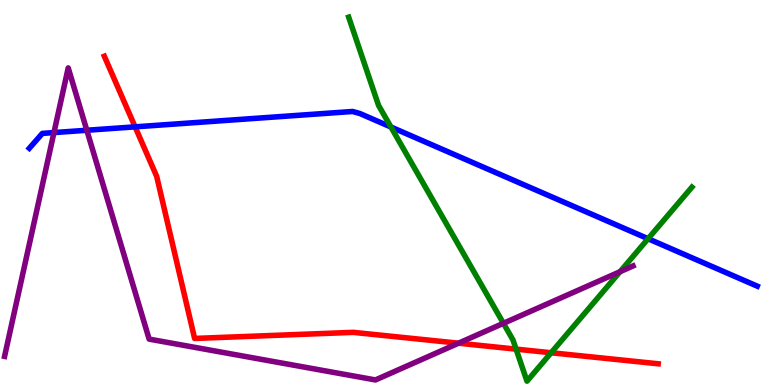[{'lines': ['blue', 'red'], 'intersections': [{'x': 1.74, 'y': 6.71}]}, {'lines': ['green', 'red'], 'intersections': [{'x': 6.66, 'y': 0.932}, {'x': 7.11, 'y': 0.838}]}, {'lines': ['purple', 'red'], 'intersections': [{'x': 5.92, 'y': 1.09}]}, {'lines': ['blue', 'green'], 'intersections': [{'x': 5.04, 'y': 6.7}, {'x': 8.36, 'y': 3.8}]}, {'lines': ['blue', 'purple'], 'intersections': [{'x': 0.696, 'y': 6.56}, {'x': 1.12, 'y': 6.62}]}, {'lines': ['green', 'purple'], 'intersections': [{'x': 6.5, 'y': 1.6}, {'x': 8.0, 'y': 2.94}]}]